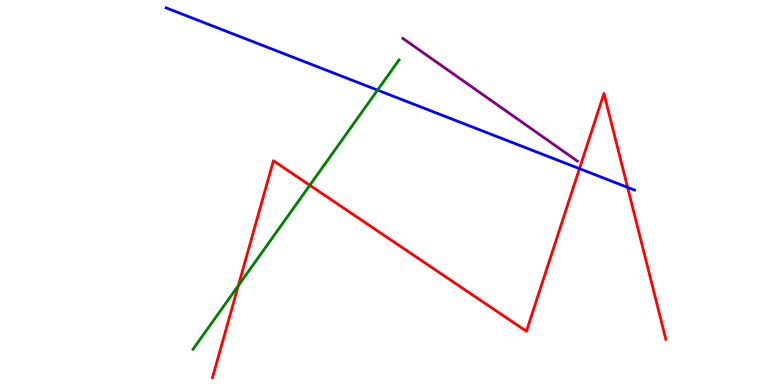[{'lines': ['blue', 'red'], 'intersections': [{'x': 7.48, 'y': 5.62}, {'x': 8.1, 'y': 5.13}]}, {'lines': ['green', 'red'], 'intersections': [{'x': 3.08, 'y': 2.58}, {'x': 4.0, 'y': 5.19}]}, {'lines': ['purple', 'red'], 'intersections': []}, {'lines': ['blue', 'green'], 'intersections': [{'x': 4.87, 'y': 7.66}]}, {'lines': ['blue', 'purple'], 'intersections': []}, {'lines': ['green', 'purple'], 'intersections': []}]